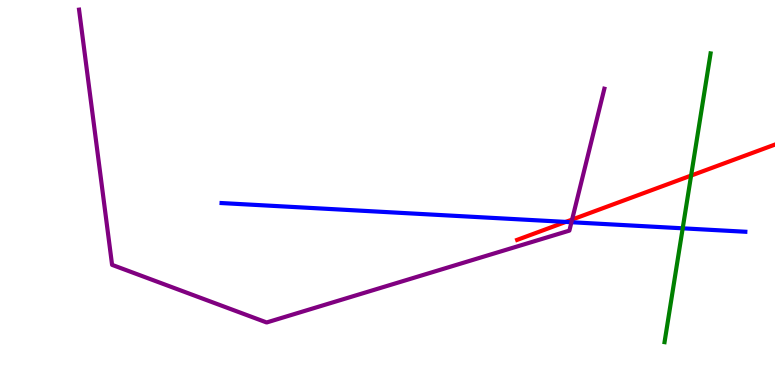[{'lines': ['blue', 'red'], 'intersections': [{'x': 7.3, 'y': 4.24}]}, {'lines': ['green', 'red'], 'intersections': [{'x': 8.92, 'y': 5.44}]}, {'lines': ['purple', 'red'], 'intersections': [{'x': 7.38, 'y': 4.3}]}, {'lines': ['blue', 'green'], 'intersections': [{'x': 8.81, 'y': 4.07}]}, {'lines': ['blue', 'purple'], 'intersections': [{'x': 7.37, 'y': 4.23}]}, {'lines': ['green', 'purple'], 'intersections': []}]